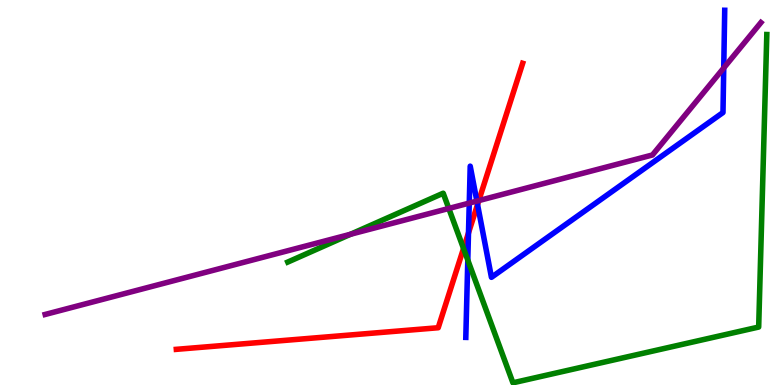[{'lines': ['blue', 'red'], 'intersections': [{'x': 6.05, 'y': 3.95}, {'x': 6.16, 'y': 4.69}]}, {'lines': ['green', 'red'], 'intersections': [{'x': 5.98, 'y': 3.55}]}, {'lines': ['purple', 'red'], 'intersections': [{'x': 6.18, 'y': 4.79}]}, {'lines': ['blue', 'green'], 'intersections': [{'x': 6.04, 'y': 3.24}]}, {'lines': ['blue', 'purple'], 'intersections': [{'x': 6.05, 'y': 4.73}, {'x': 6.15, 'y': 4.78}, {'x': 9.34, 'y': 8.24}]}, {'lines': ['green', 'purple'], 'intersections': [{'x': 4.52, 'y': 3.92}, {'x': 5.79, 'y': 4.59}]}]